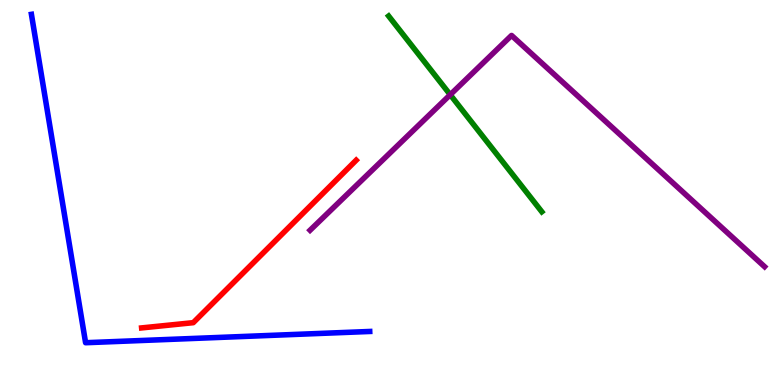[{'lines': ['blue', 'red'], 'intersections': []}, {'lines': ['green', 'red'], 'intersections': []}, {'lines': ['purple', 'red'], 'intersections': []}, {'lines': ['blue', 'green'], 'intersections': []}, {'lines': ['blue', 'purple'], 'intersections': []}, {'lines': ['green', 'purple'], 'intersections': [{'x': 5.81, 'y': 7.54}]}]